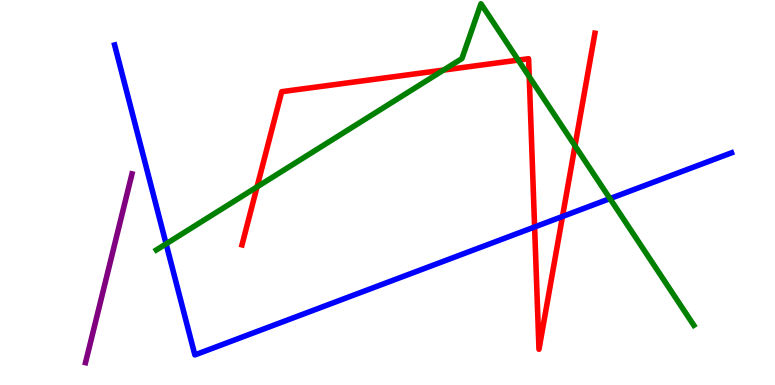[{'lines': ['blue', 'red'], 'intersections': [{'x': 6.9, 'y': 4.1}, {'x': 7.26, 'y': 4.38}]}, {'lines': ['green', 'red'], 'intersections': [{'x': 3.32, 'y': 5.15}, {'x': 5.72, 'y': 8.18}, {'x': 6.69, 'y': 8.44}, {'x': 6.83, 'y': 8.01}, {'x': 7.42, 'y': 6.21}]}, {'lines': ['purple', 'red'], 'intersections': []}, {'lines': ['blue', 'green'], 'intersections': [{'x': 2.14, 'y': 3.67}, {'x': 7.87, 'y': 4.84}]}, {'lines': ['blue', 'purple'], 'intersections': []}, {'lines': ['green', 'purple'], 'intersections': []}]